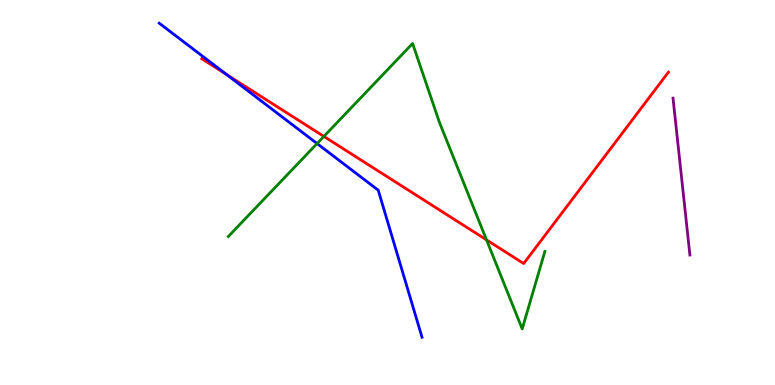[{'lines': ['blue', 'red'], 'intersections': [{'x': 2.92, 'y': 8.07}]}, {'lines': ['green', 'red'], 'intersections': [{'x': 4.18, 'y': 6.46}, {'x': 6.28, 'y': 3.77}]}, {'lines': ['purple', 'red'], 'intersections': []}, {'lines': ['blue', 'green'], 'intersections': [{'x': 4.09, 'y': 6.27}]}, {'lines': ['blue', 'purple'], 'intersections': []}, {'lines': ['green', 'purple'], 'intersections': []}]